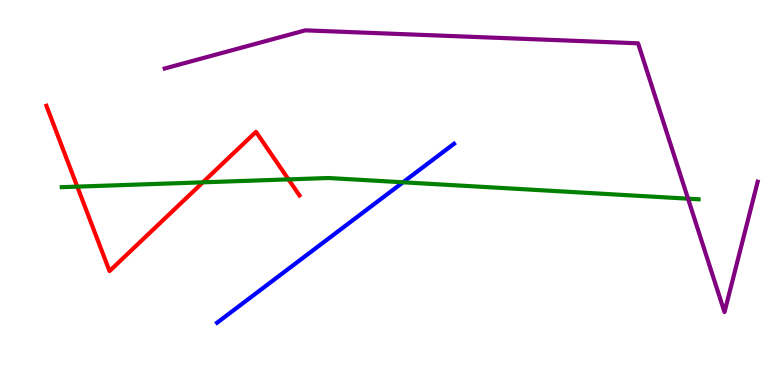[{'lines': ['blue', 'red'], 'intersections': []}, {'lines': ['green', 'red'], 'intersections': [{'x': 0.997, 'y': 5.15}, {'x': 2.62, 'y': 5.26}, {'x': 3.72, 'y': 5.34}]}, {'lines': ['purple', 'red'], 'intersections': []}, {'lines': ['blue', 'green'], 'intersections': [{'x': 5.2, 'y': 5.27}]}, {'lines': ['blue', 'purple'], 'intersections': []}, {'lines': ['green', 'purple'], 'intersections': [{'x': 8.88, 'y': 4.84}]}]